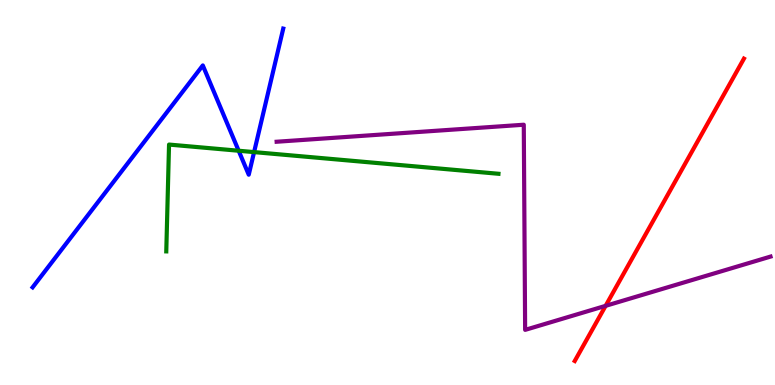[{'lines': ['blue', 'red'], 'intersections': []}, {'lines': ['green', 'red'], 'intersections': []}, {'lines': ['purple', 'red'], 'intersections': [{'x': 7.81, 'y': 2.06}]}, {'lines': ['blue', 'green'], 'intersections': [{'x': 3.08, 'y': 6.08}, {'x': 3.28, 'y': 6.05}]}, {'lines': ['blue', 'purple'], 'intersections': []}, {'lines': ['green', 'purple'], 'intersections': []}]